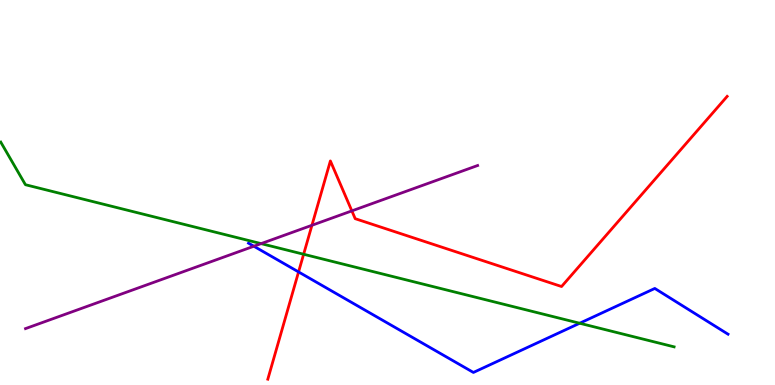[{'lines': ['blue', 'red'], 'intersections': [{'x': 3.85, 'y': 2.94}]}, {'lines': ['green', 'red'], 'intersections': [{'x': 3.92, 'y': 3.4}]}, {'lines': ['purple', 'red'], 'intersections': [{'x': 4.03, 'y': 4.15}, {'x': 4.54, 'y': 4.52}]}, {'lines': ['blue', 'green'], 'intersections': [{'x': 7.48, 'y': 1.6}]}, {'lines': ['blue', 'purple'], 'intersections': [{'x': 3.28, 'y': 3.6}]}, {'lines': ['green', 'purple'], 'intersections': [{'x': 3.37, 'y': 3.67}]}]